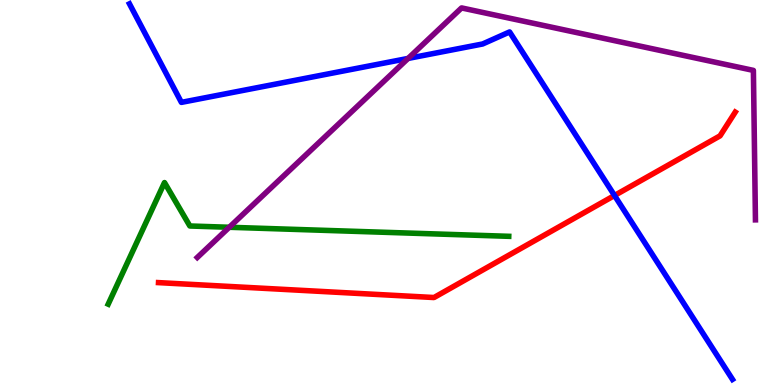[{'lines': ['blue', 'red'], 'intersections': [{'x': 7.93, 'y': 4.92}]}, {'lines': ['green', 'red'], 'intersections': []}, {'lines': ['purple', 'red'], 'intersections': []}, {'lines': ['blue', 'green'], 'intersections': []}, {'lines': ['blue', 'purple'], 'intersections': [{'x': 5.27, 'y': 8.48}]}, {'lines': ['green', 'purple'], 'intersections': [{'x': 2.96, 'y': 4.1}]}]